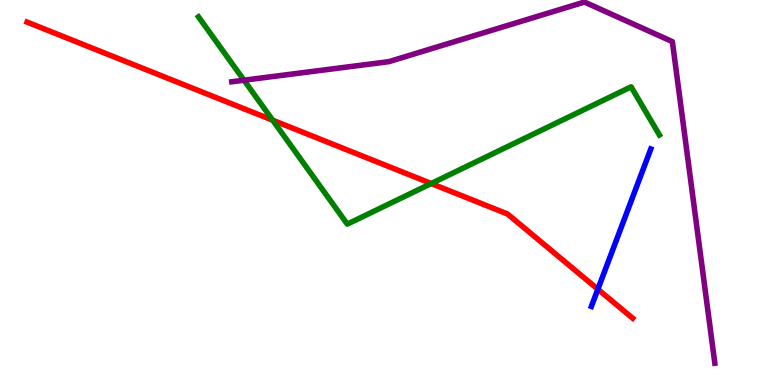[{'lines': ['blue', 'red'], 'intersections': [{'x': 7.71, 'y': 2.49}]}, {'lines': ['green', 'red'], 'intersections': [{'x': 3.52, 'y': 6.88}, {'x': 5.56, 'y': 5.23}]}, {'lines': ['purple', 'red'], 'intersections': []}, {'lines': ['blue', 'green'], 'intersections': []}, {'lines': ['blue', 'purple'], 'intersections': []}, {'lines': ['green', 'purple'], 'intersections': [{'x': 3.15, 'y': 7.92}]}]